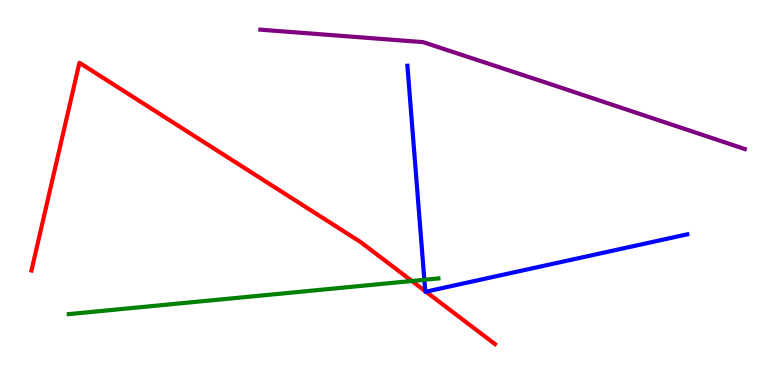[{'lines': ['blue', 'red'], 'intersections': [{'x': 5.49, 'y': 2.44}, {'x': 5.5, 'y': 2.42}]}, {'lines': ['green', 'red'], 'intersections': [{'x': 5.31, 'y': 2.7}]}, {'lines': ['purple', 'red'], 'intersections': []}, {'lines': ['blue', 'green'], 'intersections': [{'x': 5.48, 'y': 2.73}]}, {'lines': ['blue', 'purple'], 'intersections': []}, {'lines': ['green', 'purple'], 'intersections': []}]